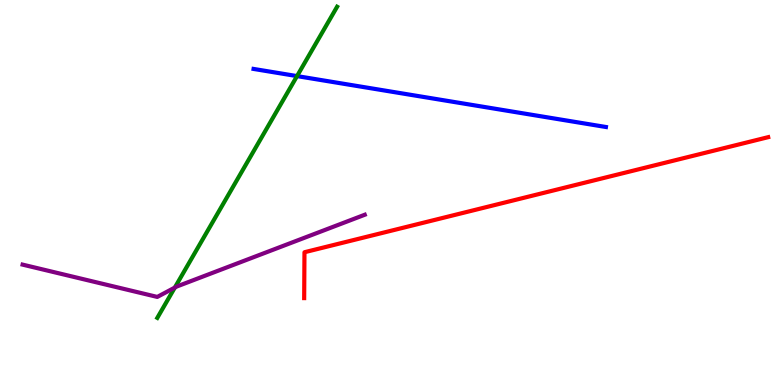[{'lines': ['blue', 'red'], 'intersections': []}, {'lines': ['green', 'red'], 'intersections': []}, {'lines': ['purple', 'red'], 'intersections': []}, {'lines': ['blue', 'green'], 'intersections': [{'x': 3.83, 'y': 8.02}]}, {'lines': ['blue', 'purple'], 'intersections': []}, {'lines': ['green', 'purple'], 'intersections': [{'x': 2.26, 'y': 2.53}]}]